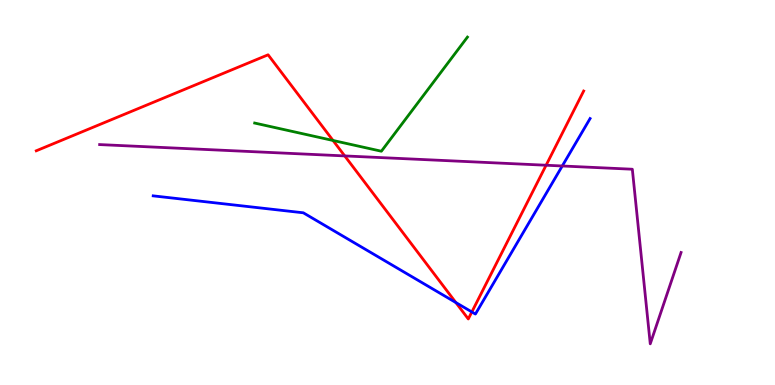[{'lines': ['blue', 'red'], 'intersections': [{'x': 5.88, 'y': 2.14}, {'x': 6.09, 'y': 1.9}]}, {'lines': ['green', 'red'], 'intersections': [{'x': 4.3, 'y': 6.35}]}, {'lines': ['purple', 'red'], 'intersections': [{'x': 4.45, 'y': 5.95}, {'x': 7.05, 'y': 5.71}]}, {'lines': ['blue', 'green'], 'intersections': []}, {'lines': ['blue', 'purple'], 'intersections': [{'x': 7.25, 'y': 5.69}]}, {'lines': ['green', 'purple'], 'intersections': []}]